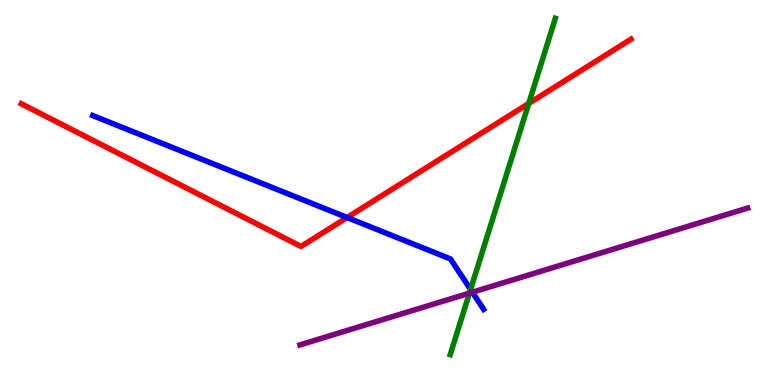[{'lines': ['blue', 'red'], 'intersections': [{'x': 4.48, 'y': 4.35}]}, {'lines': ['green', 'red'], 'intersections': [{'x': 6.82, 'y': 7.31}]}, {'lines': ['purple', 'red'], 'intersections': []}, {'lines': ['blue', 'green'], 'intersections': [{'x': 6.07, 'y': 2.48}]}, {'lines': ['blue', 'purple'], 'intersections': [{'x': 6.1, 'y': 2.41}]}, {'lines': ['green', 'purple'], 'intersections': [{'x': 6.06, 'y': 2.39}]}]